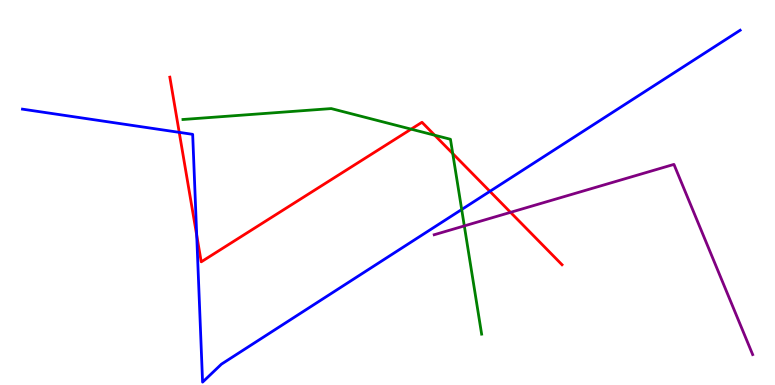[{'lines': ['blue', 'red'], 'intersections': [{'x': 2.31, 'y': 6.56}, {'x': 2.54, 'y': 3.89}, {'x': 6.32, 'y': 5.03}]}, {'lines': ['green', 'red'], 'intersections': [{'x': 5.3, 'y': 6.65}, {'x': 5.61, 'y': 6.49}, {'x': 5.84, 'y': 6.01}]}, {'lines': ['purple', 'red'], 'intersections': [{'x': 6.59, 'y': 4.48}]}, {'lines': ['blue', 'green'], 'intersections': [{'x': 5.96, 'y': 4.56}]}, {'lines': ['blue', 'purple'], 'intersections': []}, {'lines': ['green', 'purple'], 'intersections': [{'x': 5.99, 'y': 4.13}]}]